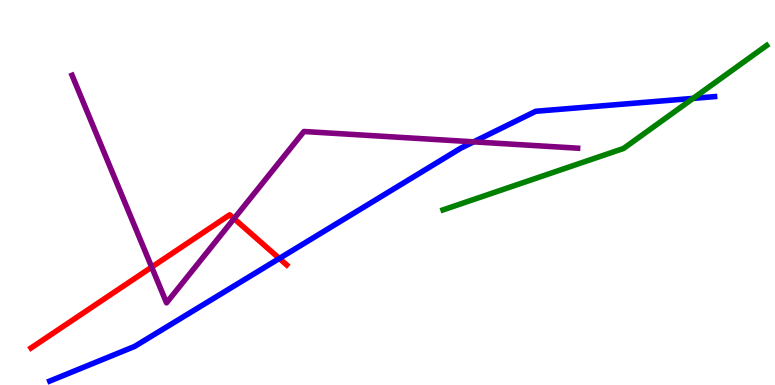[{'lines': ['blue', 'red'], 'intersections': [{'x': 3.6, 'y': 3.29}]}, {'lines': ['green', 'red'], 'intersections': []}, {'lines': ['purple', 'red'], 'intersections': [{'x': 1.96, 'y': 3.06}, {'x': 3.02, 'y': 4.32}]}, {'lines': ['blue', 'green'], 'intersections': [{'x': 8.94, 'y': 7.44}]}, {'lines': ['blue', 'purple'], 'intersections': [{'x': 6.11, 'y': 6.32}]}, {'lines': ['green', 'purple'], 'intersections': []}]